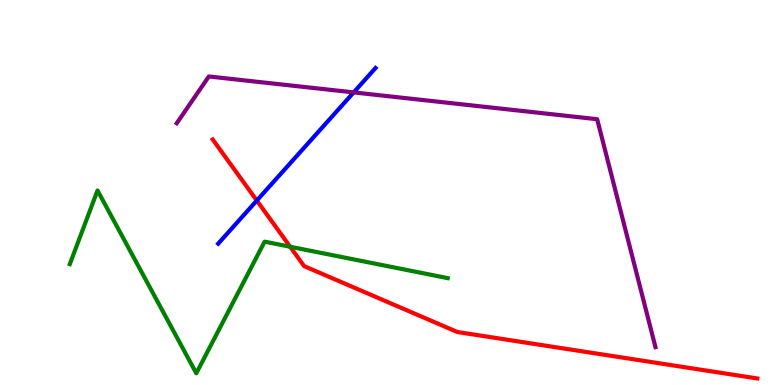[{'lines': ['blue', 'red'], 'intersections': [{'x': 3.31, 'y': 4.79}]}, {'lines': ['green', 'red'], 'intersections': [{'x': 3.74, 'y': 3.59}]}, {'lines': ['purple', 'red'], 'intersections': []}, {'lines': ['blue', 'green'], 'intersections': []}, {'lines': ['blue', 'purple'], 'intersections': [{'x': 4.56, 'y': 7.6}]}, {'lines': ['green', 'purple'], 'intersections': []}]